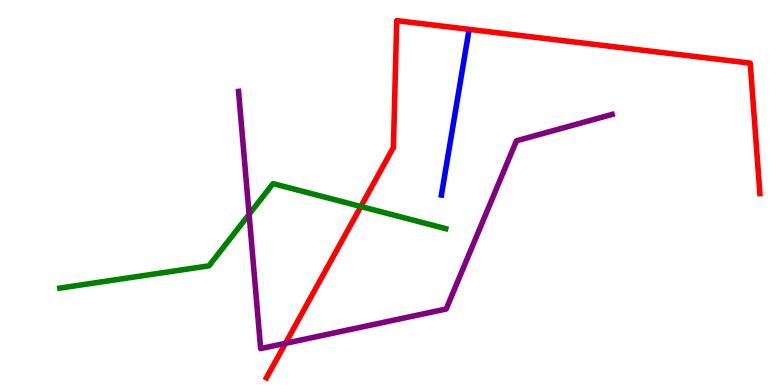[{'lines': ['blue', 'red'], 'intersections': []}, {'lines': ['green', 'red'], 'intersections': [{'x': 4.66, 'y': 4.64}]}, {'lines': ['purple', 'red'], 'intersections': [{'x': 3.68, 'y': 1.08}]}, {'lines': ['blue', 'green'], 'intersections': []}, {'lines': ['blue', 'purple'], 'intersections': []}, {'lines': ['green', 'purple'], 'intersections': [{'x': 3.21, 'y': 4.43}]}]